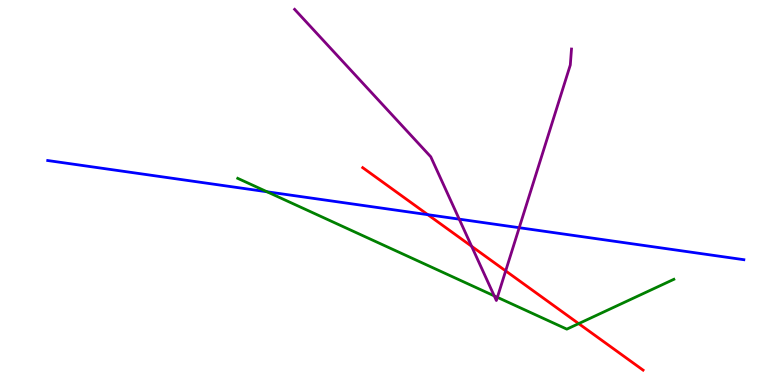[{'lines': ['blue', 'red'], 'intersections': [{'x': 5.52, 'y': 4.42}]}, {'lines': ['green', 'red'], 'intersections': [{'x': 7.47, 'y': 1.59}]}, {'lines': ['purple', 'red'], 'intersections': [{'x': 6.09, 'y': 3.6}, {'x': 6.52, 'y': 2.96}]}, {'lines': ['blue', 'green'], 'intersections': [{'x': 3.45, 'y': 5.02}]}, {'lines': ['blue', 'purple'], 'intersections': [{'x': 5.93, 'y': 4.31}, {'x': 6.7, 'y': 4.09}]}, {'lines': ['green', 'purple'], 'intersections': [{'x': 6.38, 'y': 2.31}, {'x': 6.42, 'y': 2.28}]}]